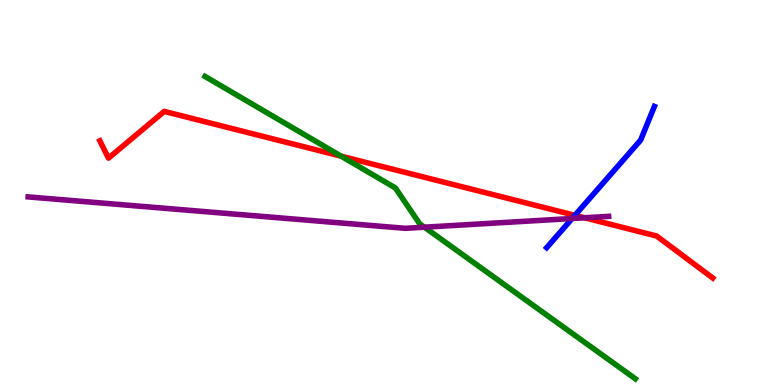[{'lines': ['blue', 'red'], 'intersections': [{'x': 7.42, 'y': 4.41}]}, {'lines': ['green', 'red'], 'intersections': [{'x': 4.4, 'y': 5.94}]}, {'lines': ['purple', 'red'], 'intersections': [{'x': 7.54, 'y': 4.34}]}, {'lines': ['blue', 'green'], 'intersections': []}, {'lines': ['blue', 'purple'], 'intersections': [{'x': 7.38, 'y': 4.32}]}, {'lines': ['green', 'purple'], 'intersections': [{'x': 5.48, 'y': 4.1}]}]